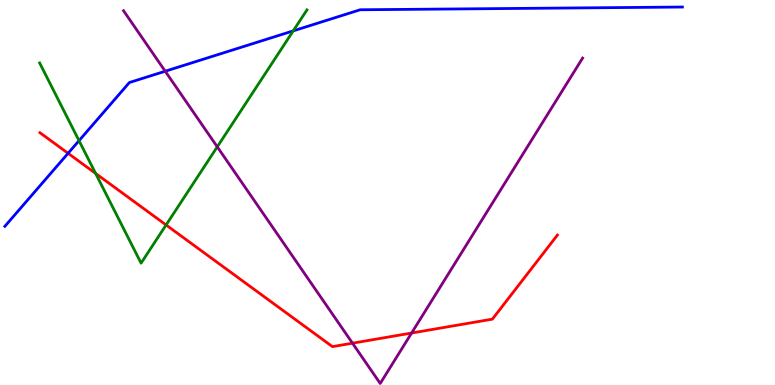[{'lines': ['blue', 'red'], 'intersections': [{'x': 0.879, 'y': 6.02}]}, {'lines': ['green', 'red'], 'intersections': [{'x': 1.23, 'y': 5.5}, {'x': 2.14, 'y': 4.16}]}, {'lines': ['purple', 'red'], 'intersections': [{'x': 4.55, 'y': 1.09}, {'x': 5.31, 'y': 1.35}]}, {'lines': ['blue', 'green'], 'intersections': [{'x': 1.02, 'y': 6.35}, {'x': 3.78, 'y': 9.2}]}, {'lines': ['blue', 'purple'], 'intersections': [{'x': 2.13, 'y': 8.15}]}, {'lines': ['green', 'purple'], 'intersections': [{'x': 2.8, 'y': 6.19}]}]